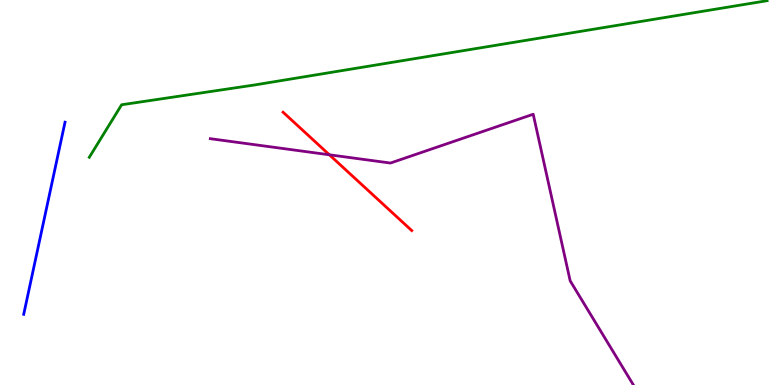[{'lines': ['blue', 'red'], 'intersections': []}, {'lines': ['green', 'red'], 'intersections': []}, {'lines': ['purple', 'red'], 'intersections': [{'x': 4.25, 'y': 5.98}]}, {'lines': ['blue', 'green'], 'intersections': []}, {'lines': ['blue', 'purple'], 'intersections': []}, {'lines': ['green', 'purple'], 'intersections': []}]